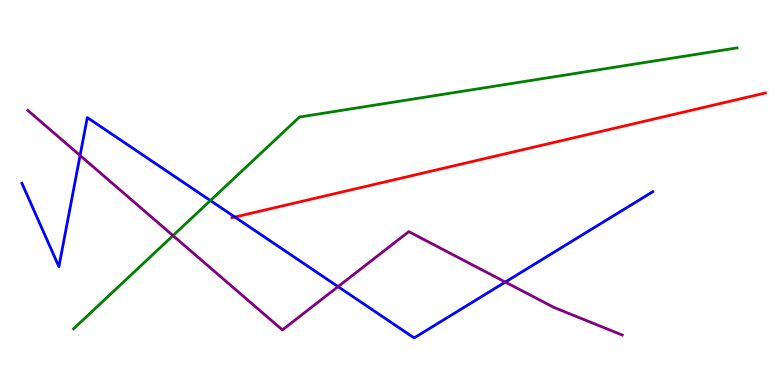[{'lines': ['blue', 'red'], 'intersections': [{'x': 3.03, 'y': 4.36}]}, {'lines': ['green', 'red'], 'intersections': []}, {'lines': ['purple', 'red'], 'intersections': []}, {'lines': ['blue', 'green'], 'intersections': [{'x': 2.71, 'y': 4.79}]}, {'lines': ['blue', 'purple'], 'intersections': [{'x': 1.03, 'y': 5.96}, {'x': 4.36, 'y': 2.56}, {'x': 6.52, 'y': 2.67}]}, {'lines': ['green', 'purple'], 'intersections': [{'x': 2.23, 'y': 3.88}]}]